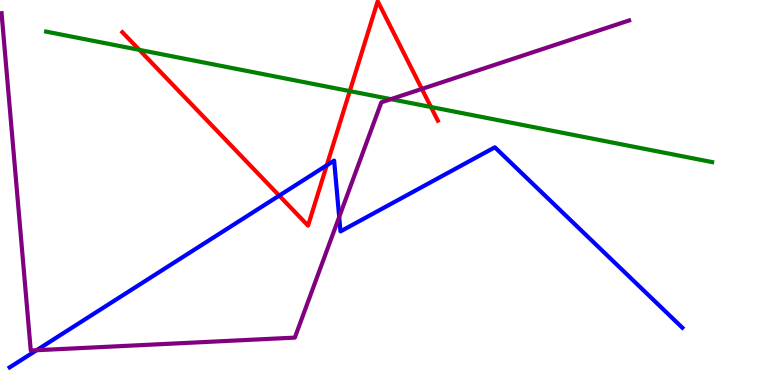[{'lines': ['blue', 'red'], 'intersections': [{'x': 3.6, 'y': 4.92}, {'x': 4.22, 'y': 5.71}]}, {'lines': ['green', 'red'], 'intersections': [{'x': 1.8, 'y': 8.71}, {'x': 4.51, 'y': 7.63}, {'x': 5.56, 'y': 7.22}]}, {'lines': ['purple', 'red'], 'intersections': [{'x': 5.44, 'y': 7.69}]}, {'lines': ['blue', 'green'], 'intersections': []}, {'lines': ['blue', 'purple'], 'intersections': [{'x': 0.472, 'y': 0.903}, {'x': 4.38, 'y': 4.36}]}, {'lines': ['green', 'purple'], 'intersections': [{'x': 5.04, 'y': 7.42}]}]